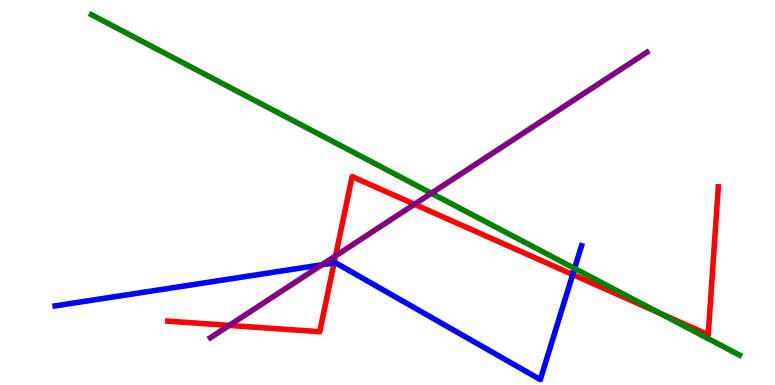[{'lines': ['blue', 'red'], 'intersections': [{'x': 4.31, 'y': 3.17}, {'x': 7.39, 'y': 2.87}]}, {'lines': ['green', 'red'], 'intersections': [{'x': 8.51, 'y': 1.87}]}, {'lines': ['purple', 'red'], 'intersections': [{'x': 2.96, 'y': 1.55}, {'x': 4.33, 'y': 3.35}, {'x': 5.35, 'y': 4.69}]}, {'lines': ['blue', 'green'], 'intersections': [{'x': 7.41, 'y': 3.03}]}, {'lines': ['blue', 'purple'], 'intersections': [{'x': 4.15, 'y': 3.12}]}, {'lines': ['green', 'purple'], 'intersections': [{'x': 5.57, 'y': 4.98}]}]